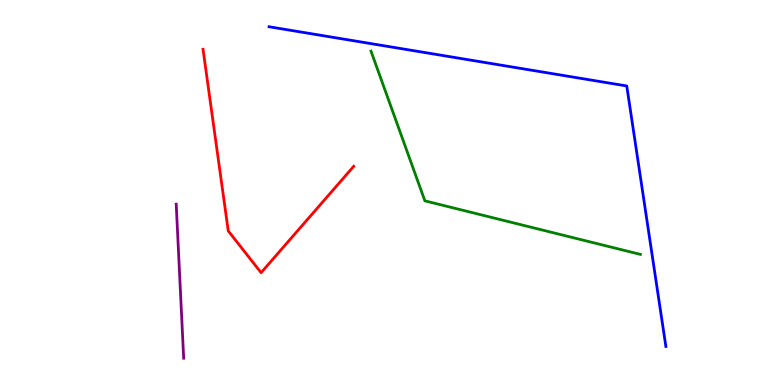[{'lines': ['blue', 'red'], 'intersections': []}, {'lines': ['green', 'red'], 'intersections': []}, {'lines': ['purple', 'red'], 'intersections': []}, {'lines': ['blue', 'green'], 'intersections': []}, {'lines': ['blue', 'purple'], 'intersections': []}, {'lines': ['green', 'purple'], 'intersections': []}]